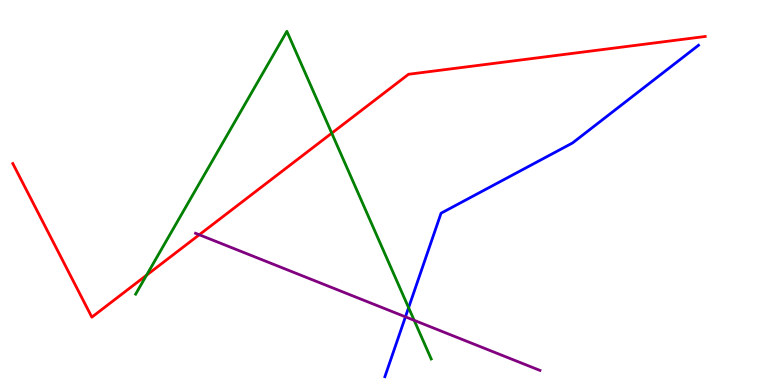[{'lines': ['blue', 'red'], 'intersections': []}, {'lines': ['green', 'red'], 'intersections': [{'x': 1.89, 'y': 2.85}, {'x': 4.28, 'y': 6.54}]}, {'lines': ['purple', 'red'], 'intersections': [{'x': 2.57, 'y': 3.9}]}, {'lines': ['blue', 'green'], 'intersections': [{'x': 5.27, 'y': 2.01}]}, {'lines': ['blue', 'purple'], 'intersections': [{'x': 5.23, 'y': 1.77}]}, {'lines': ['green', 'purple'], 'intersections': [{'x': 5.34, 'y': 1.68}]}]